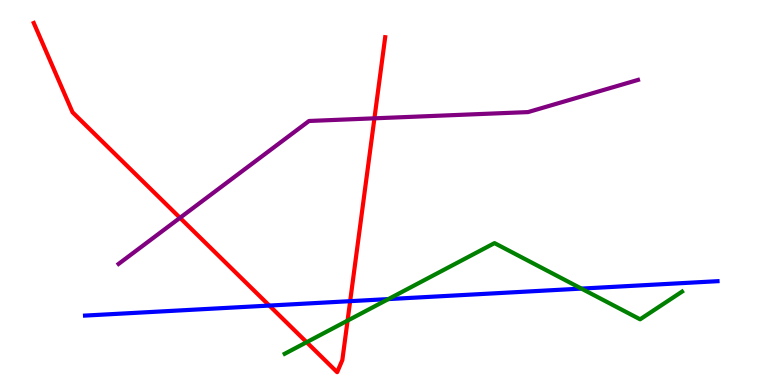[{'lines': ['blue', 'red'], 'intersections': [{'x': 3.48, 'y': 2.06}, {'x': 4.52, 'y': 2.18}]}, {'lines': ['green', 'red'], 'intersections': [{'x': 3.96, 'y': 1.11}, {'x': 4.48, 'y': 1.67}]}, {'lines': ['purple', 'red'], 'intersections': [{'x': 2.32, 'y': 4.34}, {'x': 4.83, 'y': 6.93}]}, {'lines': ['blue', 'green'], 'intersections': [{'x': 5.01, 'y': 2.23}, {'x': 7.5, 'y': 2.5}]}, {'lines': ['blue', 'purple'], 'intersections': []}, {'lines': ['green', 'purple'], 'intersections': []}]